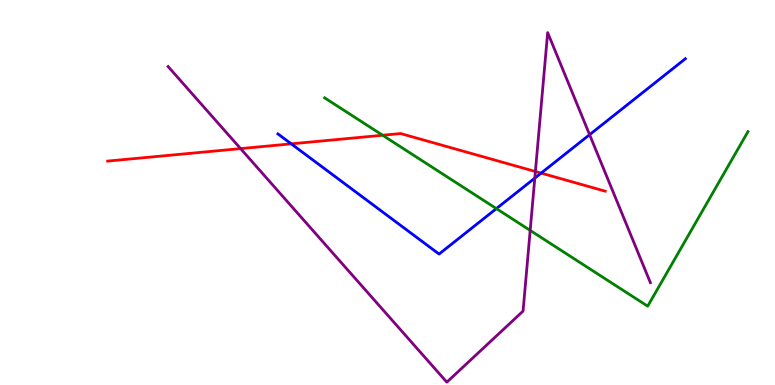[{'lines': ['blue', 'red'], 'intersections': [{'x': 3.76, 'y': 6.26}, {'x': 6.98, 'y': 5.5}]}, {'lines': ['green', 'red'], 'intersections': [{'x': 4.94, 'y': 6.49}]}, {'lines': ['purple', 'red'], 'intersections': [{'x': 3.1, 'y': 6.14}, {'x': 6.91, 'y': 5.55}]}, {'lines': ['blue', 'green'], 'intersections': [{'x': 6.4, 'y': 4.58}]}, {'lines': ['blue', 'purple'], 'intersections': [{'x': 6.9, 'y': 5.37}, {'x': 7.61, 'y': 6.5}]}, {'lines': ['green', 'purple'], 'intersections': [{'x': 6.84, 'y': 4.02}]}]